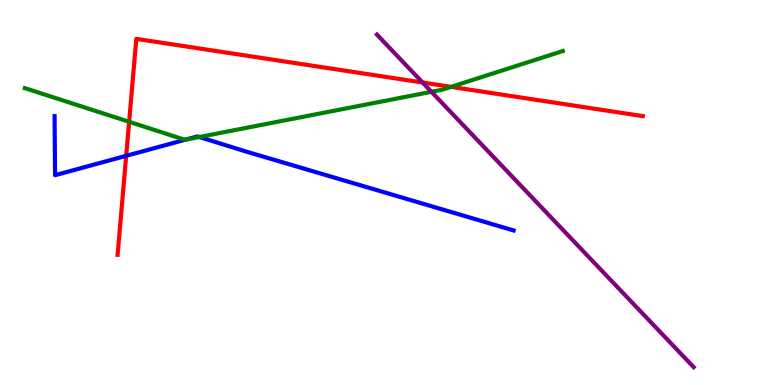[{'lines': ['blue', 'red'], 'intersections': [{'x': 1.63, 'y': 5.95}]}, {'lines': ['green', 'red'], 'intersections': [{'x': 1.67, 'y': 6.84}, {'x': 5.82, 'y': 7.74}]}, {'lines': ['purple', 'red'], 'intersections': [{'x': 5.45, 'y': 7.86}]}, {'lines': ['blue', 'green'], 'intersections': [{'x': 2.39, 'y': 6.37}, {'x': 2.57, 'y': 6.44}]}, {'lines': ['blue', 'purple'], 'intersections': []}, {'lines': ['green', 'purple'], 'intersections': [{'x': 5.57, 'y': 7.62}]}]